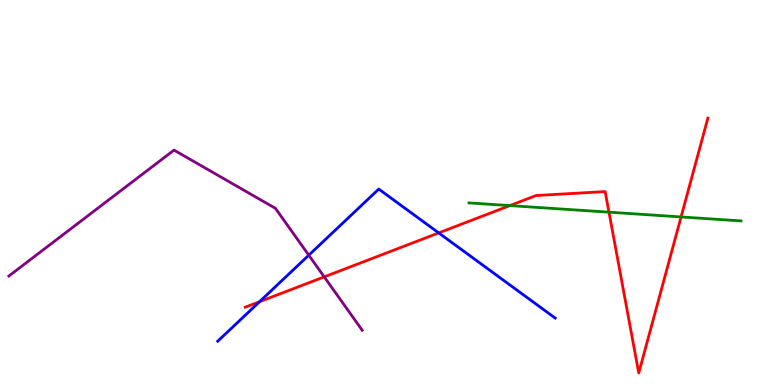[{'lines': ['blue', 'red'], 'intersections': [{'x': 3.35, 'y': 2.16}, {'x': 5.66, 'y': 3.95}]}, {'lines': ['green', 'red'], 'intersections': [{'x': 6.58, 'y': 4.66}, {'x': 7.86, 'y': 4.49}, {'x': 8.79, 'y': 4.37}]}, {'lines': ['purple', 'red'], 'intersections': [{'x': 4.18, 'y': 2.81}]}, {'lines': ['blue', 'green'], 'intersections': []}, {'lines': ['blue', 'purple'], 'intersections': [{'x': 3.98, 'y': 3.37}]}, {'lines': ['green', 'purple'], 'intersections': []}]